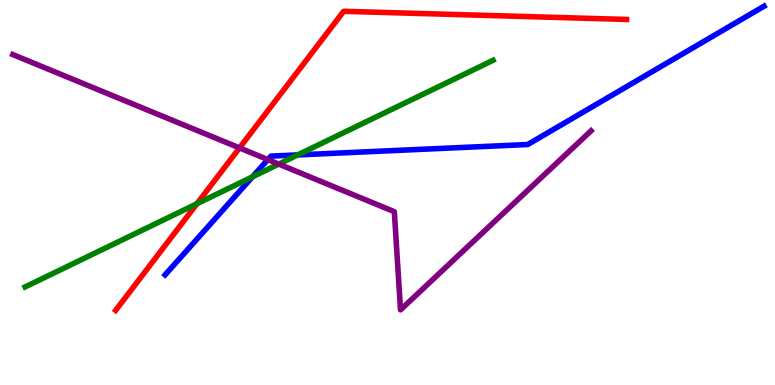[{'lines': ['blue', 'red'], 'intersections': []}, {'lines': ['green', 'red'], 'intersections': [{'x': 2.54, 'y': 4.71}]}, {'lines': ['purple', 'red'], 'intersections': [{'x': 3.09, 'y': 6.16}]}, {'lines': ['blue', 'green'], 'intersections': [{'x': 3.26, 'y': 5.41}, {'x': 3.84, 'y': 5.98}]}, {'lines': ['blue', 'purple'], 'intersections': [{'x': 3.46, 'y': 5.85}]}, {'lines': ['green', 'purple'], 'intersections': [{'x': 3.6, 'y': 5.74}]}]